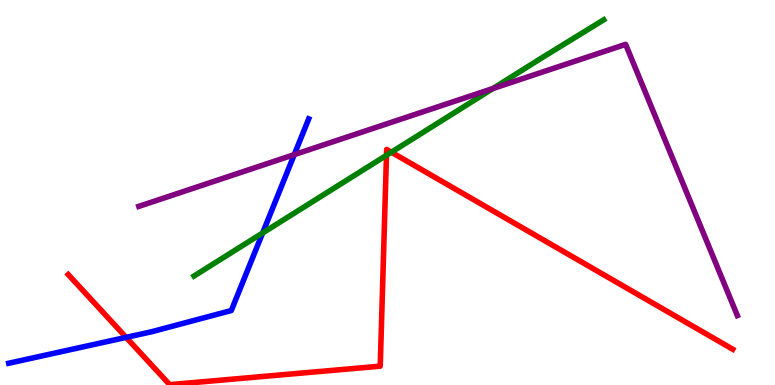[{'lines': ['blue', 'red'], 'intersections': [{'x': 1.63, 'y': 1.24}]}, {'lines': ['green', 'red'], 'intersections': [{'x': 4.99, 'y': 5.97}, {'x': 5.05, 'y': 6.05}]}, {'lines': ['purple', 'red'], 'intersections': []}, {'lines': ['blue', 'green'], 'intersections': [{'x': 3.39, 'y': 3.95}]}, {'lines': ['blue', 'purple'], 'intersections': [{'x': 3.8, 'y': 5.98}]}, {'lines': ['green', 'purple'], 'intersections': [{'x': 6.36, 'y': 7.7}]}]